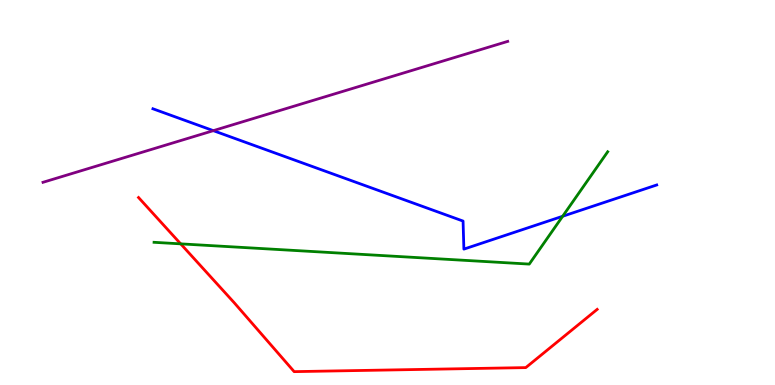[{'lines': ['blue', 'red'], 'intersections': []}, {'lines': ['green', 'red'], 'intersections': [{'x': 2.33, 'y': 3.67}]}, {'lines': ['purple', 'red'], 'intersections': []}, {'lines': ['blue', 'green'], 'intersections': [{'x': 7.26, 'y': 4.38}]}, {'lines': ['blue', 'purple'], 'intersections': [{'x': 2.75, 'y': 6.61}]}, {'lines': ['green', 'purple'], 'intersections': []}]